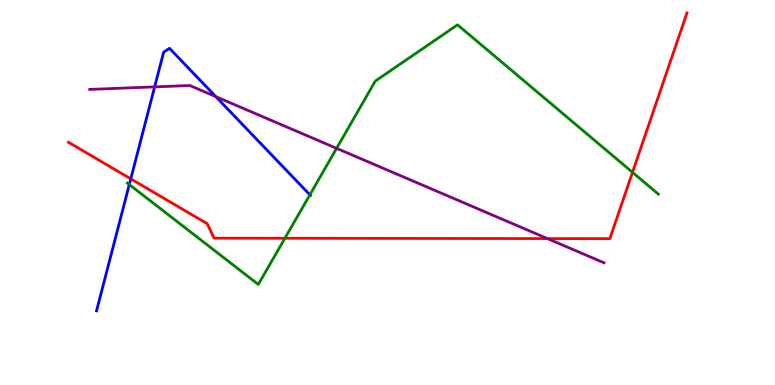[{'lines': ['blue', 'red'], 'intersections': [{'x': 1.69, 'y': 5.35}]}, {'lines': ['green', 'red'], 'intersections': [{'x': 3.68, 'y': 3.81}, {'x': 8.16, 'y': 5.52}]}, {'lines': ['purple', 'red'], 'intersections': [{'x': 7.06, 'y': 3.8}]}, {'lines': ['blue', 'green'], 'intersections': [{'x': 1.67, 'y': 5.21}, {'x': 4.0, 'y': 4.94}]}, {'lines': ['blue', 'purple'], 'intersections': [{'x': 2.0, 'y': 7.74}, {'x': 2.78, 'y': 7.49}]}, {'lines': ['green', 'purple'], 'intersections': [{'x': 4.34, 'y': 6.15}]}]